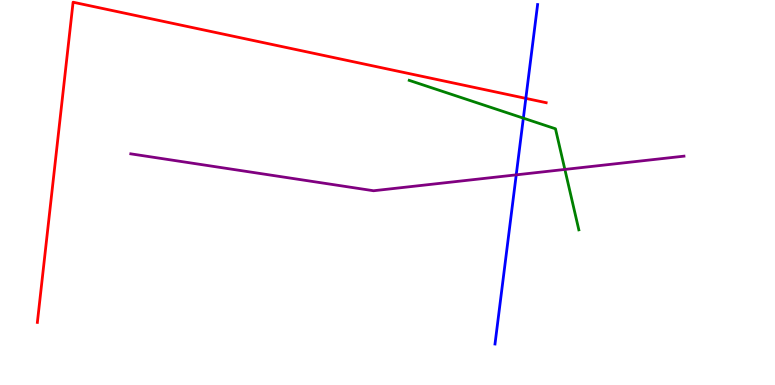[{'lines': ['blue', 'red'], 'intersections': [{'x': 6.78, 'y': 7.44}]}, {'lines': ['green', 'red'], 'intersections': []}, {'lines': ['purple', 'red'], 'intersections': []}, {'lines': ['blue', 'green'], 'intersections': [{'x': 6.75, 'y': 6.93}]}, {'lines': ['blue', 'purple'], 'intersections': [{'x': 6.66, 'y': 5.46}]}, {'lines': ['green', 'purple'], 'intersections': [{'x': 7.29, 'y': 5.6}]}]